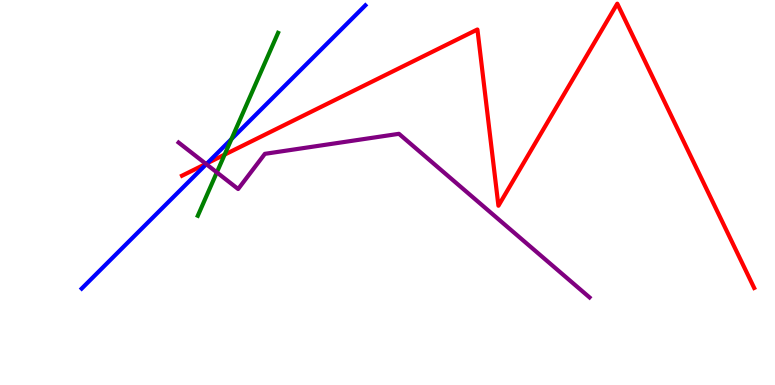[{'lines': ['blue', 'red'], 'intersections': [{'x': 2.67, 'y': 5.76}]}, {'lines': ['green', 'red'], 'intersections': [{'x': 2.9, 'y': 5.98}]}, {'lines': ['purple', 'red'], 'intersections': [{'x': 2.66, 'y': 5.74}]}, {'lines': ['blue', 'green'], 'intersections': [{'x': 2.99, 'y': 6.39}]}, {'lines': ['blue', 'purple'], 'intersections': [{'x': 2.66, 'y': 5.74}]}, {'lines': ['green', 'purple'], 'intersections': [{'x': 2.8, 'y': 5.52}]}]